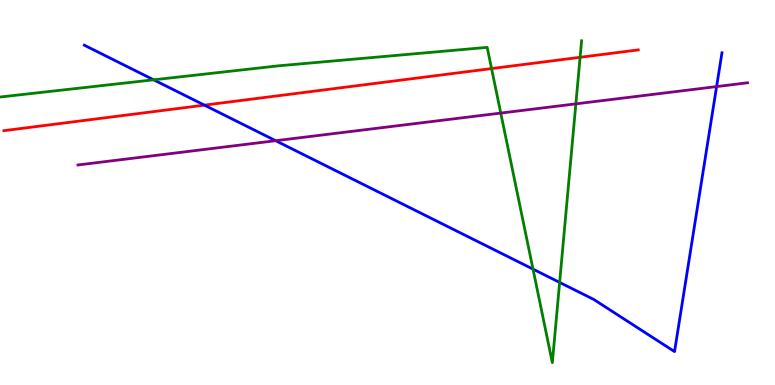[{'lines': ['blue', 'red'], 'intersections': [{'x': 2.64, 'y': 7.27}]}, {'lines': ['green', 'red'], 'intersections': [{'x': 6.34, 'y': 8.22}, {'x': 7.49, 'y': 8.51}]}, {'lines': ['purple', 'red'], 'intersections': []}, {'lines': ['blue', 'green'], 'intersections': [{'x': 1.98, 'y': 7.93}, {'x': 6.88, 'y': 3.01}, {'x': 7.22, 'y': 2.66}]}, {'lines': ['blue', 'purple'], 'intersections': [{'x': 3.56, 'y': 6.35}, {'x': 9.25, 'y': 7.75}]}, {'lines': ['green', 'purple'], 'intersections': [{'x': 6.46, 'y': 7.06}, {'x': 7.43, 'y': 7.3}]}]